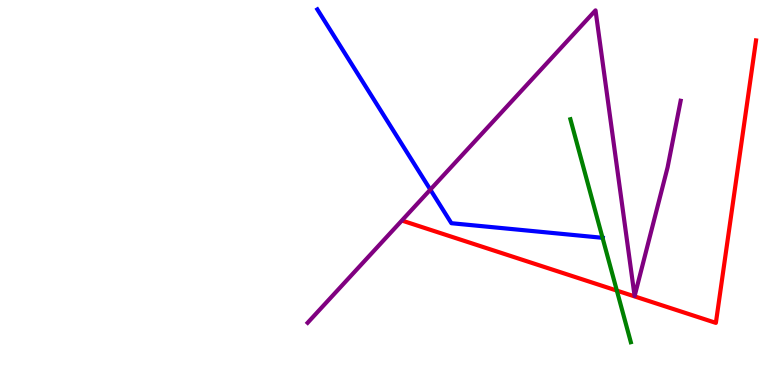[{'lines': ['blue', 'red'], 'intersections': []}, {'lines': ['green', 'red'], 'intersections': [{'x': 7.96, 'y': 2.45}]}, {'lines': ['purple', 'red'], 'intersections': []}, {'lines': ['blue', 'green'], 'intersections': [{'x': 7.77, 'y': 3.82}]}, {'lines': ['blue', 'purple'], 'intersections': [{'x': 5.55, 'y': 5.07}]}, {'lines': ['green', 'purple'], 'intersections': []}]